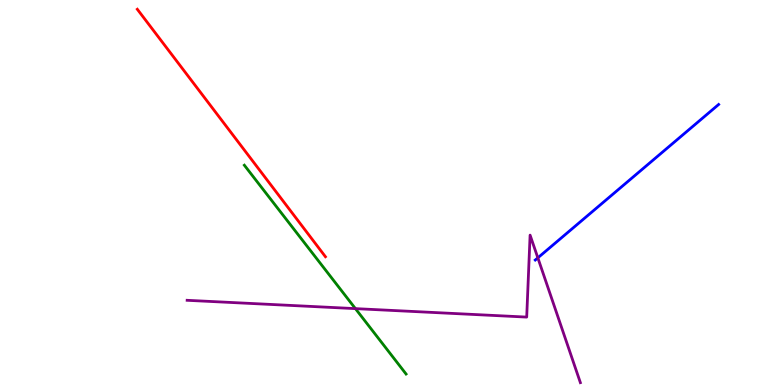[{'lines': ['blue', 'red'], 'intersections': []}, {'lines': ['green', 'red'], 'intersections': []}, {'lines': ['purple', 'red'], 'intersections': []}, {'lines': ['blue', 'green'], 'intersections': []}, {'lines': ['blue', 'purple'], 'intersections': [{'x': 6.94, 'y': 3.3}]}, {'lines': ['green', 'purple'], 'intersections': [{'x': 4.59, 'y': 1.98}]}]